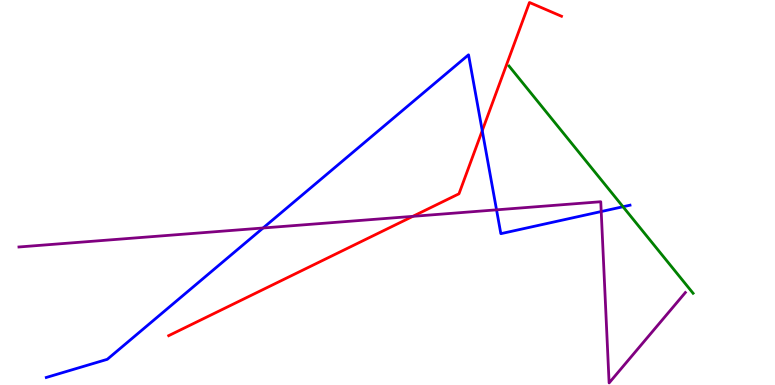[{'lines': ['blue', 'red'], 'intersections': [{'x': 6.22, 'y': 6.61}]}, {'lines': ['green', 'red'], 'intersections': []}, {'lines': ['purple', 'red'], 'intersections': [{'x': 5.33, 'y': 4.38}]}, {'lines': ['blue', 'green'], 'intersections': [{'x': 8.04, 'y': 4.63}]}, {'lines': ['blue', 'purple'], 'intersections': [{'x': 3.39, 'y': 4.08}, {'x': 6.41, 'y': 4.55}, {'x': 7.76, 'y': 4.51}]}, {'lines': ['green', 'purple'], 'intersections': []}]